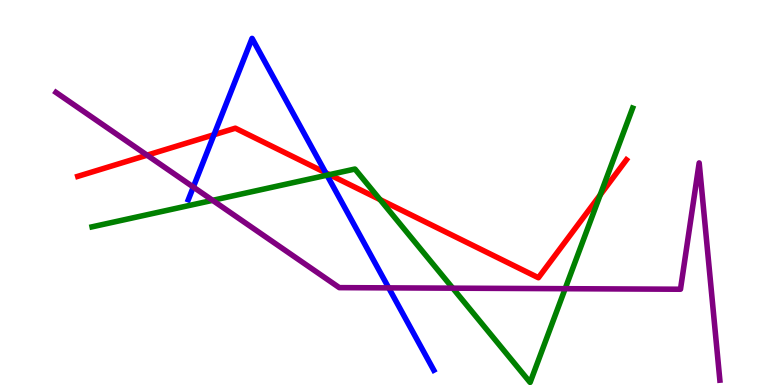[{'lines': ['blue', 'red'], 'intersections': [{'x': 2.76, 'y': 6.5}, {'x': 4.2, 'y': 5.51}]}, {'lines': ['green', 'red'], 'intersections': [{'x': 4.25, 'y': 5.46}, {'x': 4.9, 'y': 4.82}, {'x': 7.74, 'y': 4.94}]}, {'lines': ['purple', 'red'], 'intersections': [{'x': 1.9, 'y': 5.97}]}, {'lines': ['blue', 'green'], 'intersections': [{'x': 4.22, 'y': 5.45}]}, {'lines': ['blue', 'purple'], 'intersections': [{'x': 2.49, 'y': 5.14}, {'x': 5.02, 'y': 2.52}]}, {'lines': ['green', 'purple'], 'intersections': [{'x': 2.74, 'y': 4.8}, {'x': 5.84, 'y': 2.52}, {'x': 7.29, 'y': 2.5}]}]